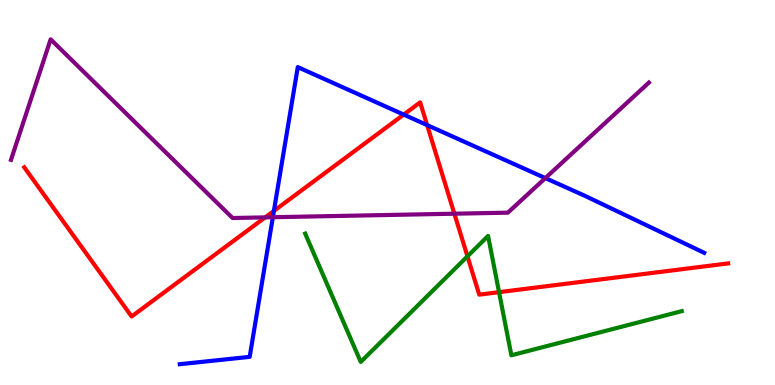[{'lines': ['blue', 'red'], 'intersections': [{'x': 3.53, 'y': 4.52}, {'x': 5.21, 'y': 7.02}, {'x': 5.51, 'y': 6.75}]}, {'lines': ['green', 'red'], 'intersections': [{'x': 6.03, 'y': 3.34}, {'x': 6.44, 'y': 2.41}]}, {'lines': ['purple', 'red'], 'intersections': [{'x': 3.42, 'y': 4.35}, {'x': 5.86, 'y': 4.45}]}, {'lines': ['blue', 'green'], 'intersections': []}, {'lines': ['blue', 'purple'], 'intersections': [{'x': 3.52, 'y': 4.36}, {'x': 7.04, 'y': 5.37}]}, {'lines': ['green', 'purple'], 'intersections': []}]